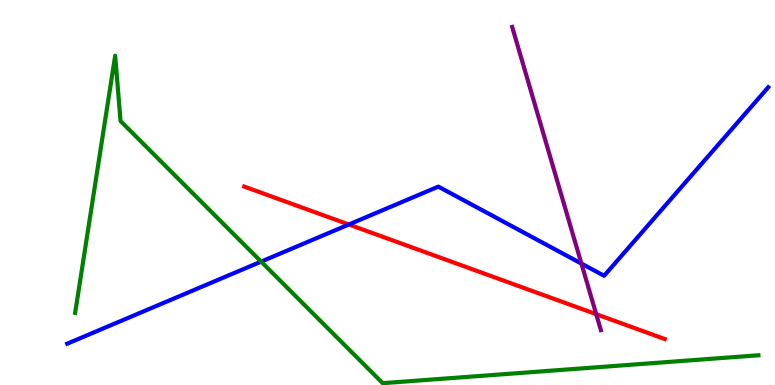[{'lines': ['blue', 'red'], 'intersections': [{'x': 4.5, 'y': 4.17}]}, {'lines': ['green', 'red'], 'intersections': []}, {'lines': ['purple', 'red'], 'intersections': [{'x': 7.69, 'y': 1.84}]}, {'lines': ['blue', 'green'], 'intersections': [{'x': 3.37, 'y': 3.2}]}, {'lines': ['blue', 'purple'], 'intersections': [{'x': 7.5, 'y': 3.15}]}, {'lines': ['green', 'purple'], 'intersections': []}]